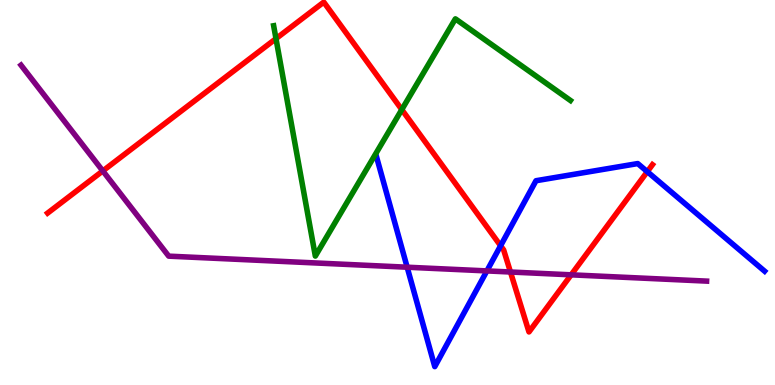[{'lines': ['blue', 'red'], 'intersections': [{'x': 6.46, 'y': 3.62}, {'x': 8.35, 'y': 5.54}]}, {'lines': ['green', 'red'], 'intersections': [{'x': 3.56, 'y': 9.0}, {'x': 5.18, 'y': 7.15}]}, {'lines': ['purple', 'red'], 'intersections': [{'x': 1.33, 'y': 5.56}, {'x': 6.59, 'y': 2.93}, {'x': 7.37, 'y': 2.86}]}, {'lines': ['blue', 'green'], 'intersections': []}, {'lines': ['blue', 'purple'], 'intersections': [{'x': 5.25, 'y': 3.06}, {'x': 6.28, 'y': 2.96}]}, {'lines': ['green', 'purple'], 'intersections': []}]